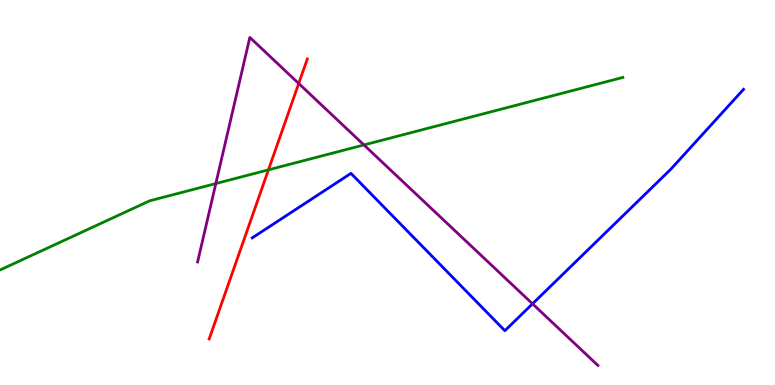[{'lines': ['blue', 'red'], 'intersections': []}, {'lines': ['green', 'red'], 'intersections': [{'x': 3.46, 'y': 5.59}]}, {'lines': ['purple', 'red'], 'intersections': [{'x': 3.85, 'y': 7.83}]}, {'lines': ['blue', 'green'], 'intersections': []}, {'lines': ['blue', 'purple'], 'intersections': [{'x': 6.87, 'y': 2.11}]}, {'lines': ['green', 'purple'], 'intersections': [{'x': 2.78, 'y': 5.23}, {'x': 4.7, 'y': 6.24}]}]